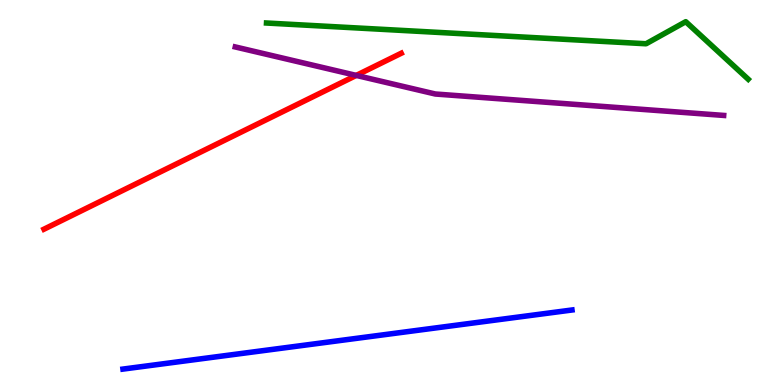[{'lines': ['blue', 'red'], 'intersections': []}, {'lines': ['green', 'red'], 'intersections': []}, {'lines': ['purple', 'red'], 'intersections': [{'x': 4.6, 'y': 8.04}]}, {'lines': ['blue', 'green'], 'intersections': []}, {'lines': ['blue', 'purple'], 'intersections': []}, {'lines': ['green', 'purple'], 'intersections': []}]